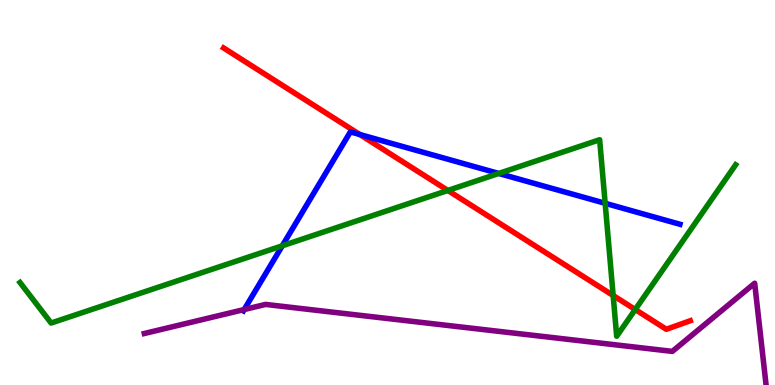[{'lines': ['blue', 'red'], 'intersections': [{'x': 4.64, 'y': 6.51}]}, {'lines': ['green', 'red'], 'intersections': [{'x': 5.78, 'y': 5.05}, {'x': 7.91, 'y': 2.32}, {'x': 8.2, 'y': 1.96}]}, {'lines': ['purple', 'red'], 'intersections': []}, {'lines': ['blue', 'green'], 'intersections': [{'x': 3.64, 'y': 3.62}, {'x': 6.44, 'y': 5.49}, {'x': 7.81, 'y': 4.72}]}, {'lines': ['blue', 'purple'], 'intersections': [{'x': 3.15, 'y': 1.96}]}, {'lines': ['green', 'purple'], 'intersections': []}]